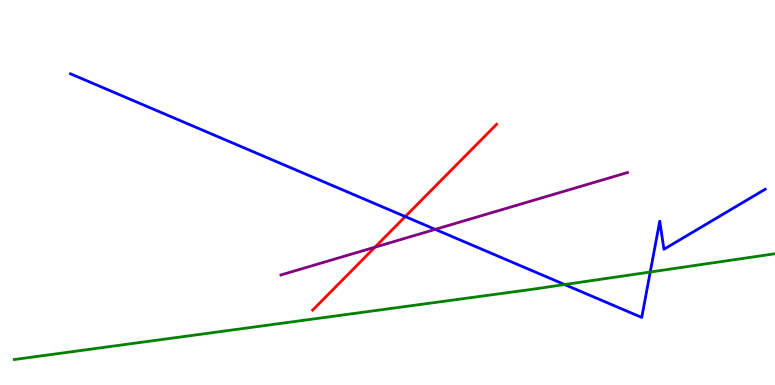[{'lines': ['blue', 'red'], 'intersections': [{'x': 5.23, 'y': 4.37}]}, {'lines': ['green', 'red'], 'intersections': []}, {'lines': ['purple', 'red'], 'intersections': [{'x': 4.84, 'y': 3.58}]}, {'lines': ['blue', 'green'], 'intersections': [{'x': 7.29, 'y': 2.61}, {'x': 8.39, 'y': 2.93}]}, {'lines': ['blue', 'purple'], 'intersections': [{'x': 5.62, 'y': 4.04}]}, {'lines': ['green', 'purple'], 'intersections': []}]